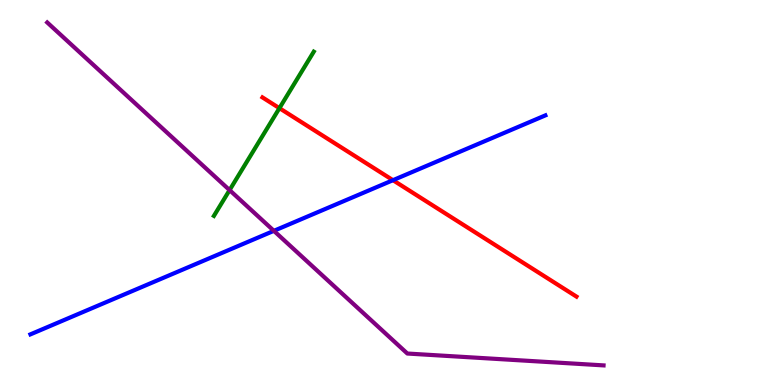[{'lines': ['blue', 'red'], 'intersections': [{'x': 5.07, 'y': 5.32}]}, {'lines': ['green', 'red'], 'intersections': [{'x': 3.61, 'y': 7.19}]}, {'lines': ['purple', 'red'], 'intersections': []}, {'lines': ['blue', 'green'], 'intersections': []}, {'lines': ['blue', 'purple'], 'intersections': [{'x': 3.53, 'y': 4.0}]}, {'lines': ['green', 'purple'], 'intersections': [{'x': 2.96, 'y': 5.06}]}]